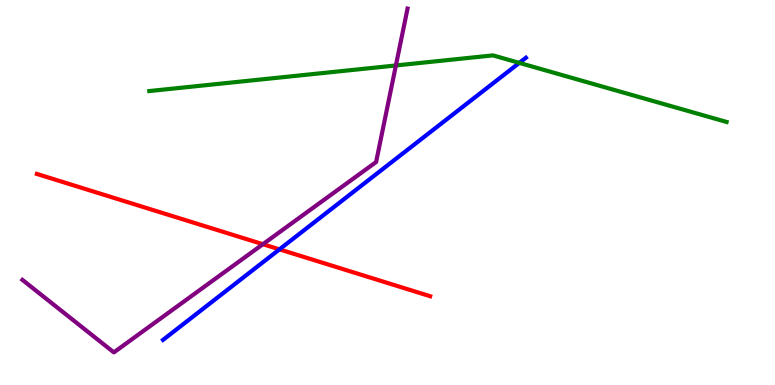[{'lines': ['blue', 'red'], 'intersections': [{'x': 3.61, 'y': 3.52}]}, {'lines': ['green', 'red'], 'intersections': []}, {'lines': ['purple', 'red'], 'intersections': [{'x': 3.39, 'y': 3.66}]}, {'lines': ['blue', 'green'], 'intersections': [{'x': 6.7, 'y': 8.37}]}, {'lines': ['blue', 'purple'], 'intersections': []}, {'lines': ['green', 'purple'], 'intersections': [{'x': 5.11, 'y': 8.3}]}]